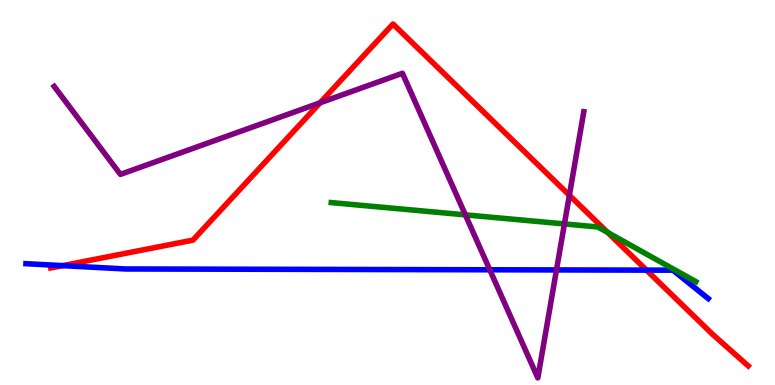[{'lines': ['blue', 'red'], 'intersections': [{'x': 0.808, 'y': 3.1}, {'x': 8.34, 'y': 2.98}]}, {'lines': ['green', 'red'], 'intersections': [{'x': 7.84, 'y': 3.96}]}, {'lines': ['purple', 'red'], 'intersections': [{'x': 4.13, 'y': 7.33}, {'x': 7.35, 'y': 4.93}]}, {'lines': ['blue', 'green'], 'intersections': []}, {'lines': ['blue', 'purple'], 'intersections': [{'x': 6.32, 'y': 2.99}, {'x': 7.18, 'y': 2.99}]}, {'lines': ['green', 'purple'], 'intersections': [{'x': 6.0, 'y': 4.42}, {'x': 7.28, 'y': 4.18}]}]